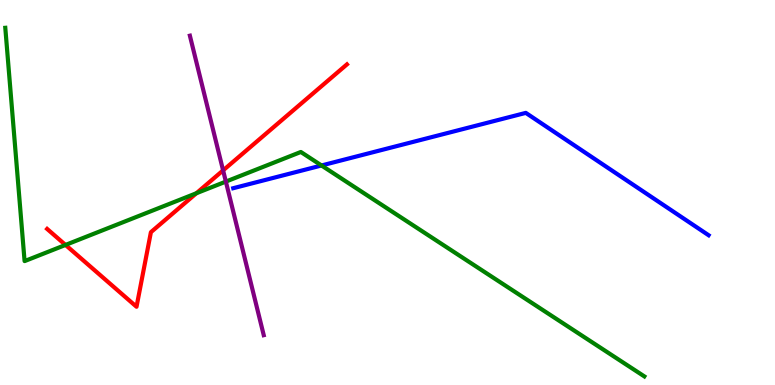[{'lines': ['blue', 'red'], 'intersections': []}, {'lines': ['green', 'red'], 'intersections': [{'x': 0.845, 'y': 3.64}, {'x': 2.53, 'y': 4.98}]}, {'lines': ['purple', 'red'], 'intersections': [{'x': 2.88, 'y': 5.57}]}, {'lines': ['blue', 'green'], 'intersections': [{'x': 4.15, 'y': 5.7}]}, {'lines': ['blue', 'purple'], 'intersections': []}, {'lines': ['green', 'purple'], 'intersections': [{'x': 2.91, 'y': 5.28}]}]